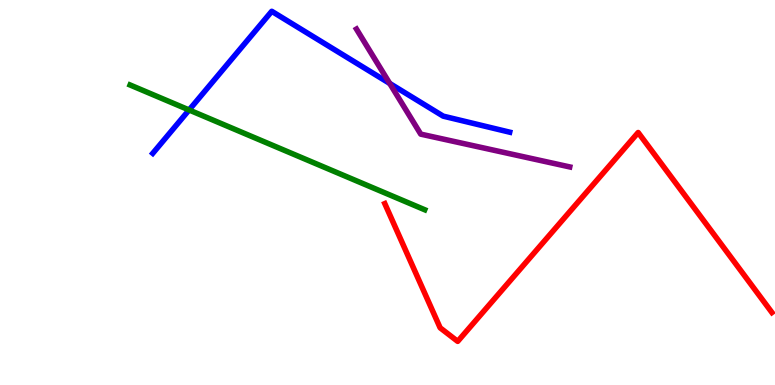[{'lines': ['blue', 'red'], 'intersections': []}, {'lines': ['green', 'red'], 'intersections': []}, {'lines': ['purple', 'red'], 'intersections': []}, {'lines': ['blue', 'green'], 'intersections': [{'x': 2.44, 'y': 7.14}]}, {'lines': ['blue', 'purple'], 'intersections': [{'x': 5.03, 'y': 7.83}]}, {'lines': ['green', 'purple'], 'intersections': []}]